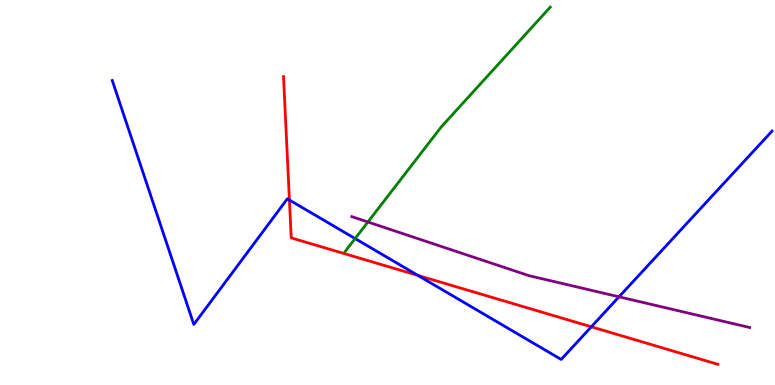[{'lines': ['blue', 'red'], 'intersections': [{'x': 3.73, 'y': 4.8}, {'x': 5.39, 'y': 2.85}, {'x': 7.63, 'y': 1.51}]}, {'lines': ['green', 'red'], 'intersections': []}, {'lines': ['purple', 'red'], 'intersections': []}, {'lines': ['blue', 'green'], 'intersections': [{'x': 4.58, 'y': 3.8}]}, {'lines': ['blue', 'purple'], 'intersections': [{'x': 7.99, 'y': 2.29}]}, {'lines': ['green', 'purple'], 'intersections': [{'x': 4.75, 'y': 4.23}]}]